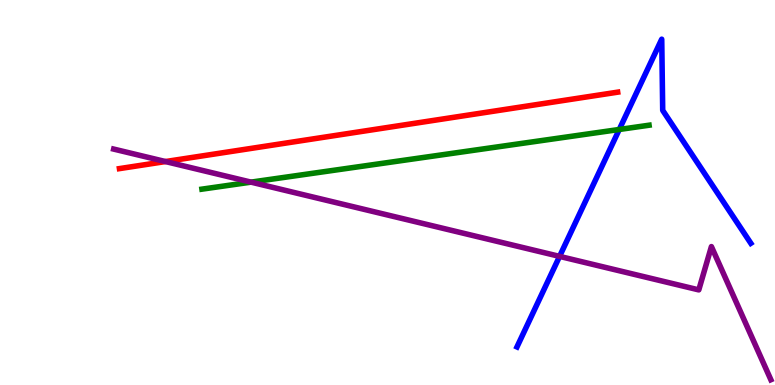[{'lines': ['blue', 'red'], 'intersections': []}, {'lines': ['green', 'red'], 'intersections': []}, {'lines': ['purple', 'red'], 'intersections': [{'x': 2.14, 'y': 5.8}]}, {'lines': ['blue', 'green'], 'intersections': [{'x': 7.99, 'y': 6.64}]}, {'lines': ['blue', 'purple'], 'intersections': [{'x': 7.22, 'y': 3.34}]}, {'lines': ['green', 'purple'], 'intersections': [{'x': 3.24, 'y': 5.27}]}]